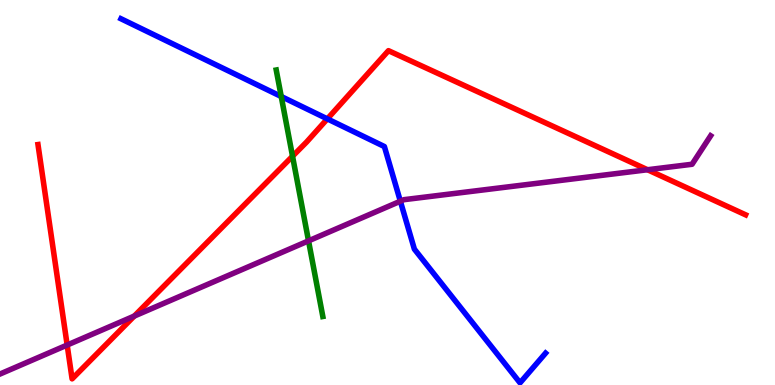[{'lines': ['blue', 'red'], 'intersections': [{'x': 4.22, 'y': 6.91}]}, {'lines': ['green', 'red'], 'intersections': [{'x': 3.77, 'y': 5.94}]}, {'lines': ['purple', 'red'], 'intersections': [{'x': 0.867, 'y': 1.04}, {'x': 1.73, 'y': 1.79}, {'x': 8.36, 'y': 5.59}]}, {'lines': ['blue', 'green'], 'intersections': [{'x': 3.63, 'y': 7.49}]}, {'lines': ['blue', 'purple'], 'intersections': [{'x': 5.17, 'y': 4.77}]}, {'lines': ['green', 'purple'], 'intersections': [{'x': 3.98, 'y': 3.74}]}]